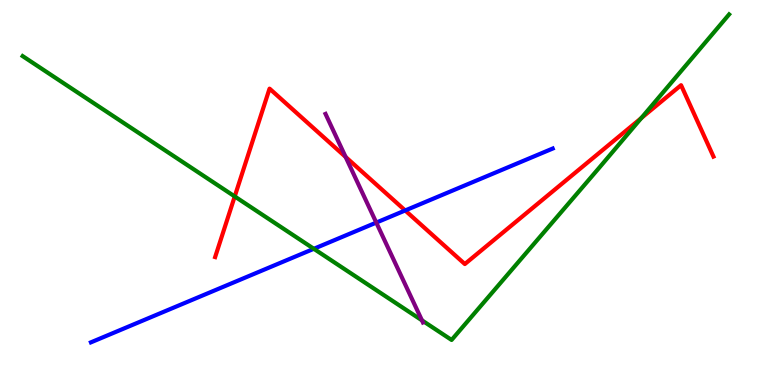[{'lines': ['blue', 'red'], 'intersections': [{'x': 5.23, 'y': 4.53}]}, {'lines': ['green', 'red'], 'intersections': [{'x': 3.03, 'y': 4.9}, {'x': 8.27, 'y': 6.93}]}, {'lines': ['purple', 'red'], 'intersections': [{'x': 4.46, 'y': 5.92}]}, {'lines': ['blue', 'green'], 'intersections': [{'x': 4.05, 'y': 3.54}]}, {'lines': ['blue', 'purple'], 'intersections': [{'x': 4.86, 'y': 4.22}]}, {'lines': ['green', 'purple'], 'intersections': [{'x': 5.44, 'y': 1.68}]}]